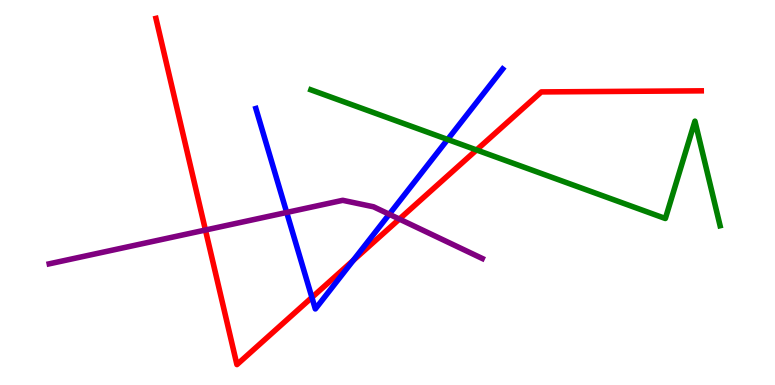[{'lines': ['blue', 'red'], 'intersections': [{'x': 4.02, 'y': 2.27}, {'x': 4.56, 'y': 3.24}]}, {'lines': ['green', 'red'], 'intersections': [{'x': 6.15, 'y': 6.1}]}, {'lines': ['purple', 'red'], 'intersections': [{'x': 2.65, 'y': 4.03}, {'x': 5.15, 'y': 4.31}]}, {'lines': ['blue', 'green'], 'intersections': [{'x': 5.78, 'y': 6.38}]}, {'lines': ['blue', 'purple'], 'intersections': [{'x': 3.7, 'y': 4.48}, {'x': 5.02, 'y': 4.43}]}, {'lines': ['green', 'purple'], 'intersections': []}]